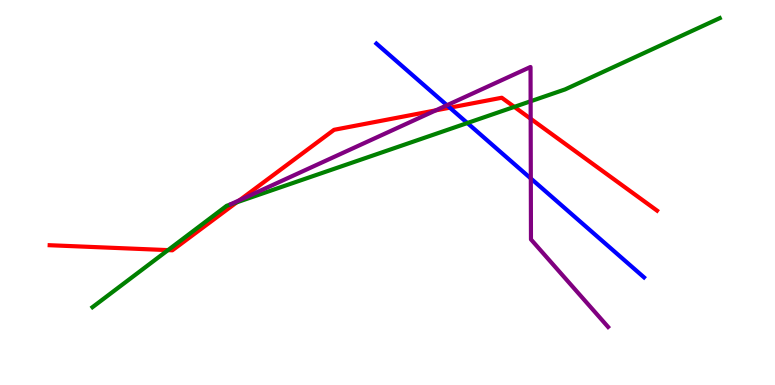[{'lines': ['blue', 'red'], 'intersections': [{'x': 5.8, 'y': 7.2}]}, {'lines': ['green', 'red'], 'intersections': [{'x': 2.17, 'y': 3.5}, {'x': 3.05, 'y': 4.74}, {'x': 6.64, 'y': 7.22}]}, {'lines': ['purple', 'red'], 'intersections': [{'x': 3.09, 'y': 4.8}, {'x': 5.62, 'y': 7.13}, {'x': 6.85, 'y': 6.92}]}, {'lines': ['blue', 'green'], 'intersections': [{'x': 6.03, 'y': 6.8}]}, {'lines': ['blue', 'purple'], 'intersections': [{'x': 5.77, 'y': 7.27}, {'x': 6.85, 'y': 5.36}]}, {'lines': ['green', 'purple'], 'intersections': [{'x': 6.85, 'y': 7.37}]}]